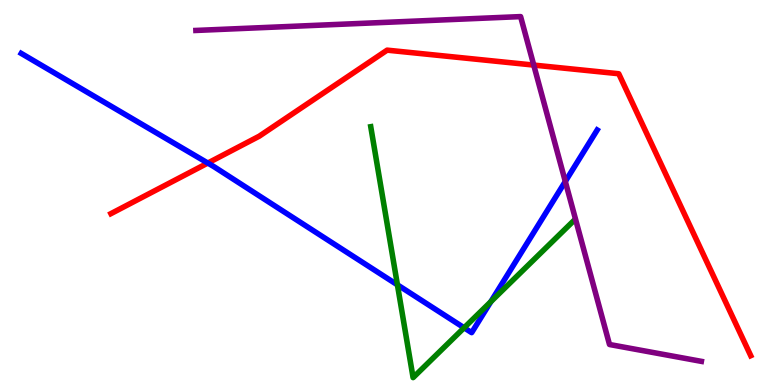[{'lines': ['blue', 'red'], 'intersections': [{'x': 2.68, 'y': 5.76}]}, {'lines': ['green', 'red'], 'intersections': []}, {'lines': ['purple', 'red'], 'intersections': [{'x': 6.89, 'y': 8.31}]}, {'lines': ['blue', 'green'], 'intersections': [{'x': 5.13, 'y': 2.6}, {'x': 5.99, 'y': 1.49}, {'x': 6.33, 'y': 2.16}]}, {'lines': ['blue', 'purple'], 'intersections': [{'x': 7.29, 'y': 5.29}]}, {'lines': ['green', 'purple'], 'intersections': []}]